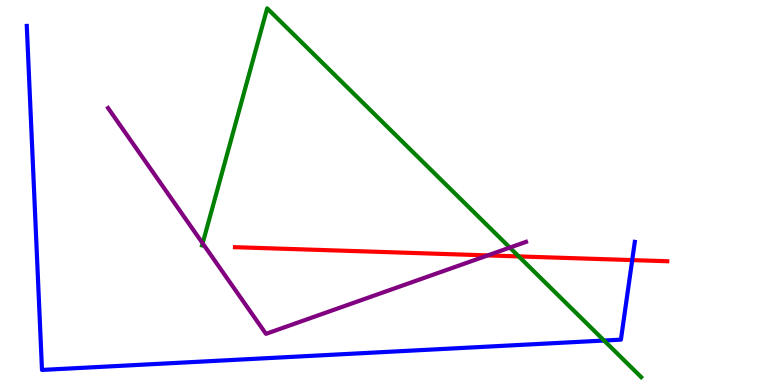[{'lines': ['blue', 'red'], 'intersections': [{'x': 8.16, 'y': 3.24}]}, {'lines': ['green', 'red'], 'intersections': [{'x': 6.69, 'y': 3.34}]}, {'lines': ['purple', 'red'], 'intersections': [{'x': 6.29, 'y': 3.37}]}, {'lines': ['blue', 'green'], 'intersections': [{'x': 7.79, 'y': 1.16}]}, {'lines': ['blue', 'purple'], 'intersections': []}, {'lines': ['green', 'purple'], 'intersections': [{'x': 2.61, 'y': 3.68}, {'x': 6.58, 'y': 3.57}]}]